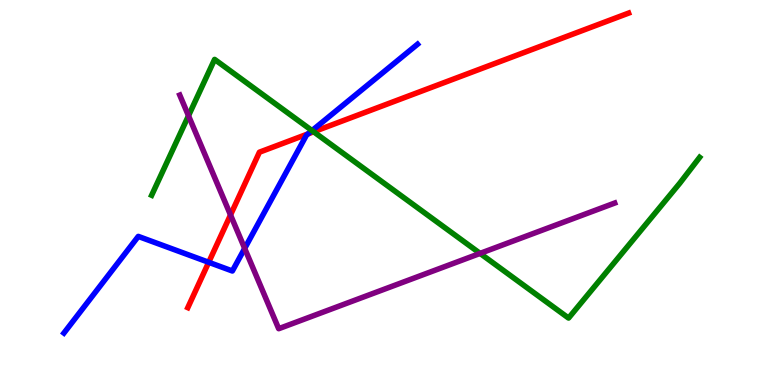[{'lines': ['blue', 'red'], 'intersections': [{'x': 2.69, 'y': 3.19}, {'x': 3.97, 'y': 6.52}]}, {'lines': ['green', 'red'], 'intersections': [{'x': 4.05, 'y': 6.58}]}, {'lines': ['purple', 'red'], 'intersections': [{'x': 2.97, 'y': 4.42}]}, {'lines': ['blue', 'green'], 'intersections': [{'x': 4.03, 'y': 6.61}]}, {'lines': ['blue', 'purple'], 'intersections': [{'x': 3.16, 'y': 3.55}]}, {'lines': ['green', 'purple'], 'intersections': [{'x': 2.43, 'y': 6.99}, {'x': 6.19, 'y': 3.42}]}]